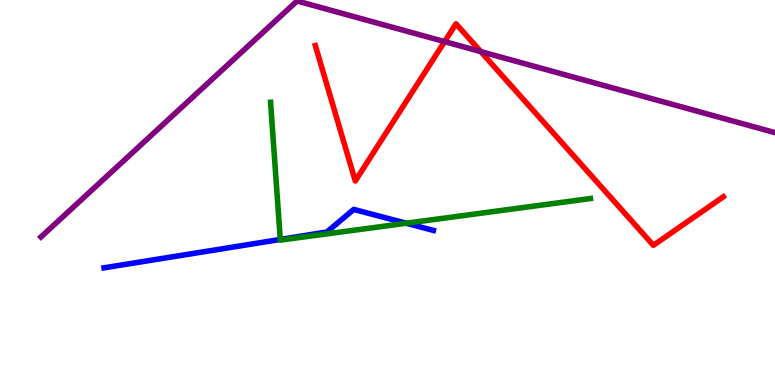[{'lines': ['blue', 'red'], 'intersections': []}, {'lines': ['green', 'red'], 'intersections': []}, {'lines': ['purple', 'red'], 'intersections': [{'x': 5.74, 'y': 8.92}, {'x': 6.2, 'y': 8.66}]}, {'lines': ['blue', 'green'], 'intersections': [{'x': 3.62, 'y': 3.78}, {'x': 5.24, 'y': 4.2}]}, {'lines': ['blue', 'purple'], 'intersections': []}, {'lines': ['green', 'purple'], 'intersections': []}]